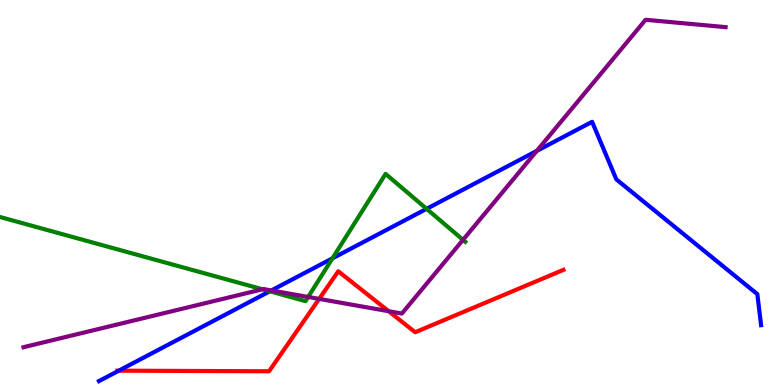[{'lines': ['blue', 'red'], 'intersections': [{'x': 1.53, 'y': 0.372}]}, {'lines': ['green', 'red'], 'intersections': []}, {'lines': ['purple', 'red'], 'intersections': [{'x': 4.12, 'y': 2.24}, {'x': 5.01, 'y': 1.92}]}, {'lines': ['blue', 'green'], 'intersections': [{'x': 3.48, 'y': 2.43}, {'x': 4.29, 'y': 3.29}, {'x': 5.5, 'y': 4.58}]}, {'lines': ['blue', 'purple'], 'intersections': [{'x': 3.5, 'y': 2.46}, {'x': 6.93, 'y': 6.08}]}, {'lines': ['green', 'purple'], 'intersections': [{'x': 3.39, 'y': 2.49}, {'x': 3.98, 'y': 2.29}, {'x': 5.97, 'y': 3.77}]}]